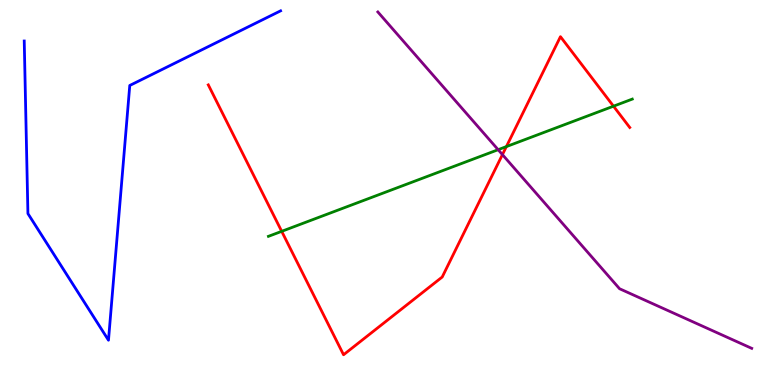[{'lines': ['blue', 'red'], 'intersections': []}, {'lines': ['green', 'red'], 'intersections': [{'x': 3.63, 'y': 3.99}, {'x': 6.53, 'y': 6.19}, {'x': 7.92, 'y': 7.24}]}, {'lines': ['purple', 'red'], 'intersections': [{'x': 6.48, 'y': 5.98}]}, {'lines': ['blue', 'green'], 'intersections': []}, {'lines': ['blue', 'purple'], 'intersections': []}, {'lines': ['green', 'purple'], 'intersections': [{'x': 6.43, 'y': 6.11}]}]